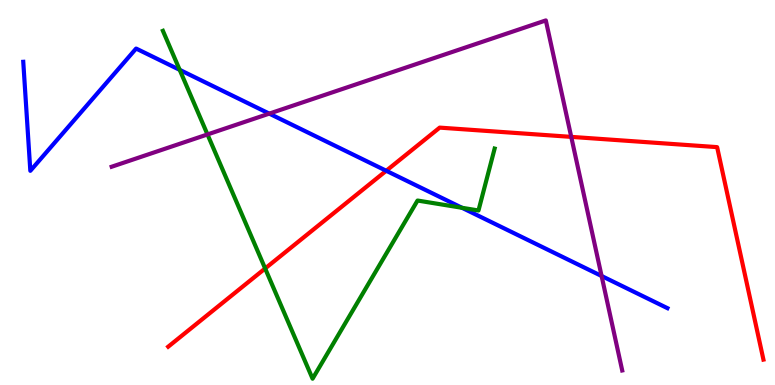[{'lines': ['blue', 'red'], 'intersections': [{'x': 4.98, 'y': 5.56}]}, {'lines': ['green', 'red'], 'intersections': [{'x': 3.42, 'y': 3.03}]}, {'lines': ['purple', 'red'], 'intersections': [{'x': 7.37, 'y': 6.44}]}, {'lines': ['blue', 'green'], 'intersections': [{'x': 2.32, 'y': 8.19}, {'x': 5.96, 'y': 4.6}]}, {'lines': ['blue', 'purple'], 'intersections': [{'x': 3.47, 'y': 7.05}, {'x': 7.76, 'y': 2.83}]}, {'lines': ['green', 'purple'], 'intersections': [{'x': 2.68, 'y': 6.51}]}]